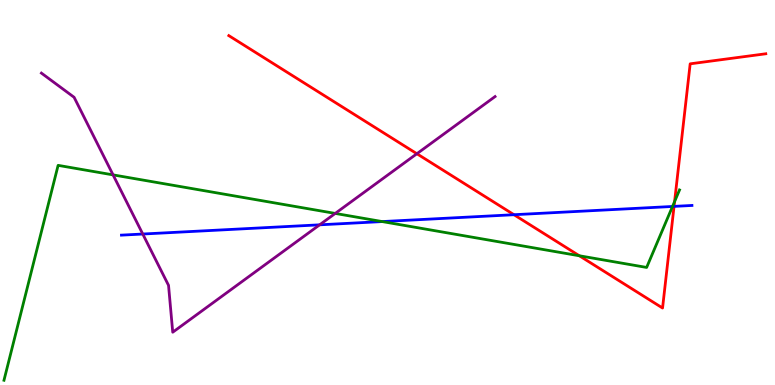[{'lines': ['blue', 'red'], 'intersections': [{'x': 6.63, 'y': 4.42}, {'x': 8.7, 'y': 4.64}]}, {'lines': ['green', 'red'], 'intersections': [{'x': 7.48, 'y': 3.36}, {'x': 8.7, 'y': 4.76}]}, {'lines': ['purple', 'red'], 'intersections': [{'x': 5.38, 'y': 6.01}]}, {'lines': ['blue', 'green'], 'intersections': [{'x': 4.93, 'y': 4.24}, {'x': 8.68, 'y': 4.64}]}, {'lines': ['blue', 'purple'], 'intersections': [{'x': 1.84, 'y': 3.92}, {'x': 4.12, 'y': 4.16}]}, {'lines': ['green', 'purple'], 'intersections': [{'x': 1.46, 'y': 5.46}, {'x': 4.33, 'y': 4.46}]}]